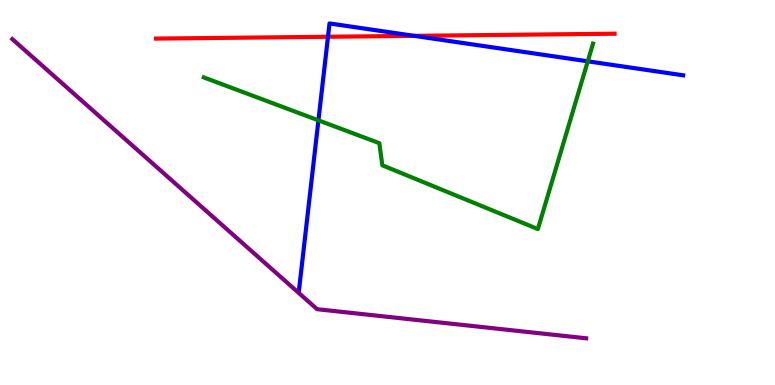[{'lines': ['blue', 'red'], 'intersections': [{'x': 4.23, 'y': 9.05}, {'x': 5.34, 'y': 9.07}]}, {'lines': ['green', 'red'], 'intersections': []}, {'lines': ['purple', 'red'], 'intersections': []}, {'lines': ['blue', 'green'], 'intersections': [{'x': 4.11, 'y': 6.87}, {'x': 7.58, 'y': 8.41}]}, {'lines': ['blue', 'purple'], 'intersections': []}, {'lines': ['green', 'purple'], 'intersections': []}]